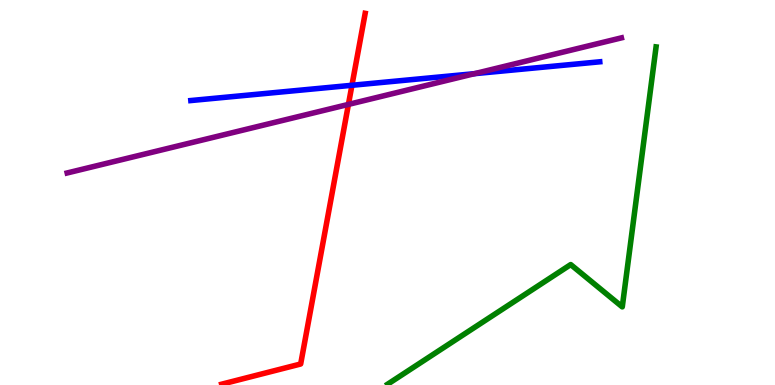[{'lines': ['blue', 'red'], 'intersections': [{'x': 4.54, 'y': 7.78}]}, {'lines': ['green', 'red'], 'intersections': []}, {'lines': ['purple', 'red'], 'intersections': [{'x': 4.5, 'y': 7.29}]}, {'lines': ['blue', 'green'], 'intersections': []}, {'lines': ['blue', 'purple'], 'intersections': [{'x': 6.12, 'y': 8.09}]}, {'lines': ['green', 'purple'], 'intersections': []}]